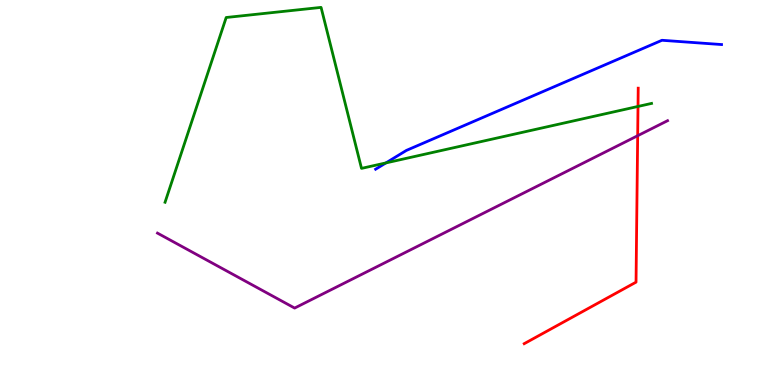[{'lines': ['blue', 'red'], 'intersections': []}, {'lines': ['green', 'red'], 'intersections': [{'x': 8.23, 'y': 7.24}]}, {'lines': ['purple', 'red'], 'intersections': [{'x': 8.23, 'y': 6.48}]}, {'lines': ['blue', 'green'], 'intersections': [{'x': 4.98, 'y': 5.77}]}, {'lines': ['blue', 'purple'], 'intersections': []}, {'lines': ['green', 'purple'], 'intersections': []}]